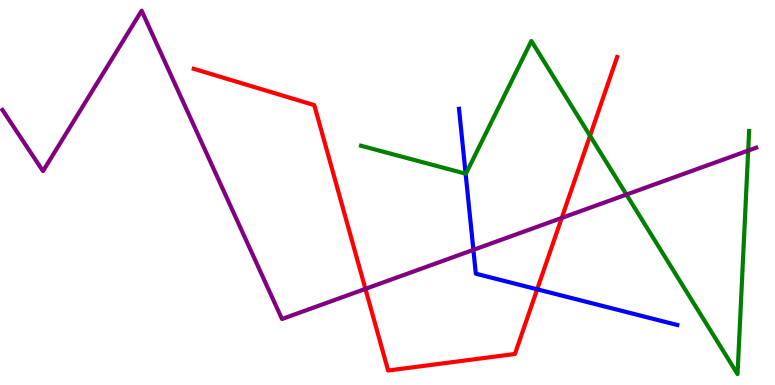[{'lines': ['blue', 'red'], 'intersections': [{'x': 6.93, 'y': 2.49}]}, {'lines': ['green', 'red'], 'intersections': [{'x': 7.61, 'y': 6.47}]}, {'lines': ['purple', 'red'], 'intersections': [{'x': 4.72, 'y': 2.5}, {'x': 7.25, 'y': 4.34}]}, {'lines': ['blue', 'green'], 'intersections': [{'x': 6.01, 'y': 5.49}]}, {'lines': ['blue', 'purple'], 'intersections': [{'x': 6.11, 'y': 3.51}]}, {'lines': ['green', 'purple'], 'intersections': [{'x': 8.08, 'y': 4.95}, {'x': 9.65, 'y': 6.09}]}]